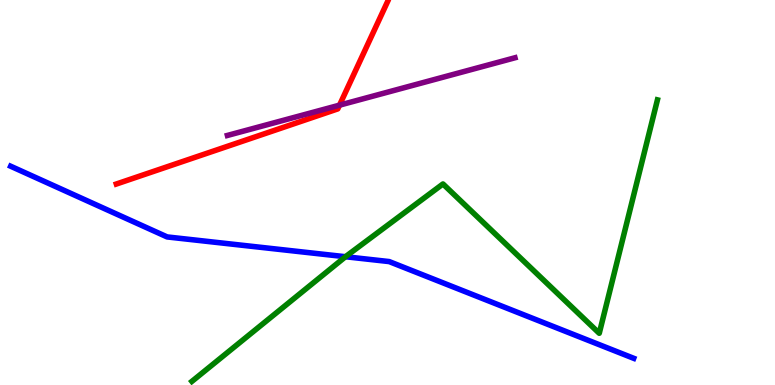[{'lines': ['blue', 'red'], 'intersections': []}, {'lines': ['green', 'red'], 'intersections': []}, {'lines': ['purple', 'red'], 'intersections': [{'x': 4.38, 'y': 7.27}]}, {'lines': ['blue', 'green'], 'intersections': [{'x': 4.46, 'y': 3.33}]}, {'lines': ['blue', 'purple'], 'intersections': []}, {'lines': ['green', 'purple'], 'intersections': []}]